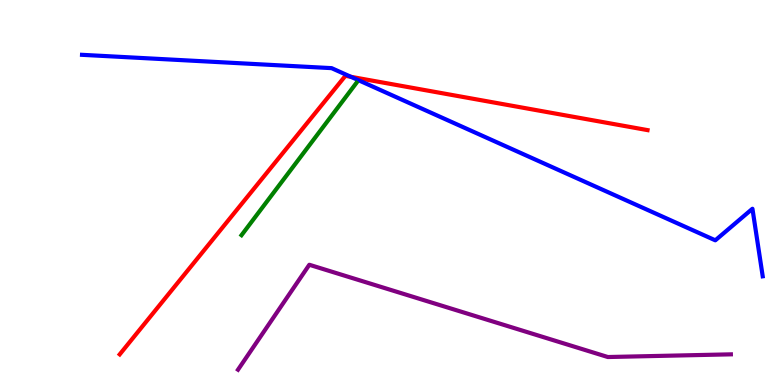[{'lines': ['blue', 'red'], 'intersections': [{'x': 4.53, 'y': 8.01}]}, {'lines': ['green', 'red'], 'intersections': []}, {'lines': ['purple', 'red'], 'intersections': []}, {'lines': ['blue', 'green'], 'intersections': []}, {'lines': ['blue', 'purple'], 'intersections': []}, {'lines': ['green', 'purple'], 'intersections': []}]